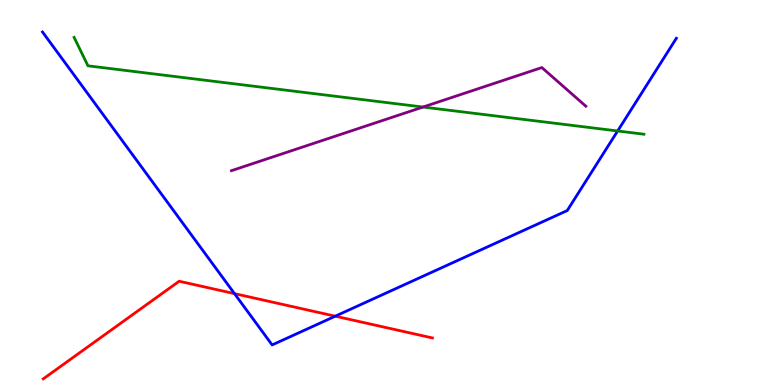[{'lines': ['blue', 'red'], 'intersections': [{'x': 3.03, 'y': 2.37}, {'x': 4.33, 'y': 1.79}]}, {'lines': ['green', 'red'], 'intersections': []}, {'lines': ['purple', 'red'], 'intersections': []}, {'lines': ['blue', 'green'], 'intersections': [{'x': 7.97, 'y': 6.6}]}, {'lines': ['blue', 'purple'], 'intersections': []}, {'lines': ['green', 'purple'], 'intersections': [{'x': 5.46, 'y': 7.22}]}]